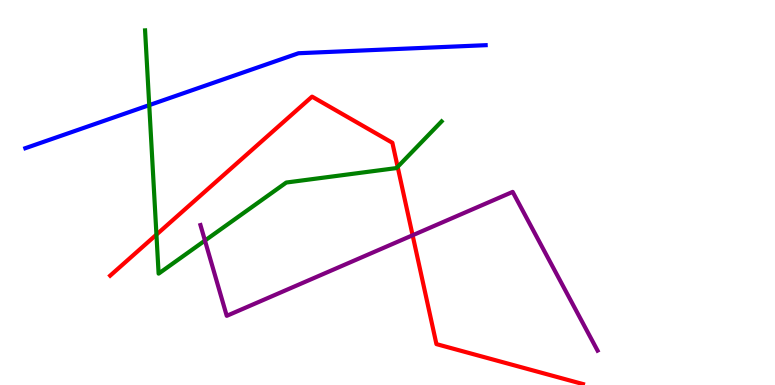[{'lines': ['blue', 'red'], 'intersections': []}, {'lines': ['green', 'red'], 'intersections': [{'x': 2.02, 'y': 3.91}, {'x': 5.13, 'y': 5.67}]}, {'lines': ['purple', 'red'], 'intersections': [{'x': 5.32, 'y': 3.89}]}, {'lines': ['blue', 'green'], 'intersections': [{'x': 1.93, 'y': 7.27}]}, {'lines': ['blue', 'purple'], 'intersections': []}, {'lines': ['green', 'purple'], 'intersections': [{'x': 2.64, 'y': 3.75}]}]